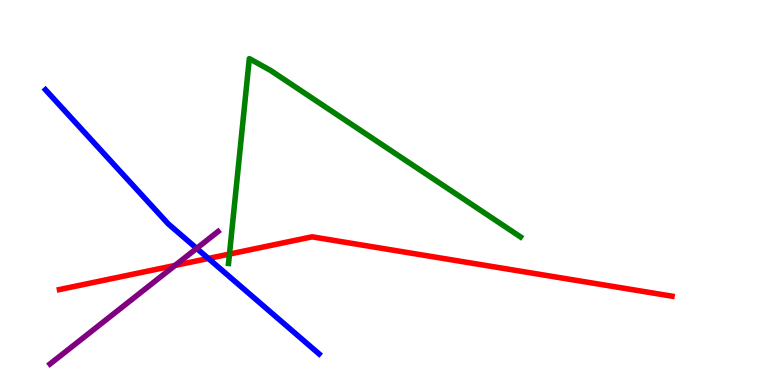[{'lines': ['blue', 'red'], 'intersections': [{'x': 2.69, 'y': 3.29}]}, {'lines': ['green', 'red'], 'intersections': [{'x': 2.96, 'y': 3.4}]}, {'lines': ['purple', 'red'], 'intersections': [{'x': 2.26, 'y': 3.11}]}, {'lines': ['blue', 'green'], 'intersections': []}, {'lines': ['blue', 'purple'], 'intersections': [{'x': 2.54, 'y': 3.55}]}, {'lines': ['green', 'purple'], 'intersections': []}]